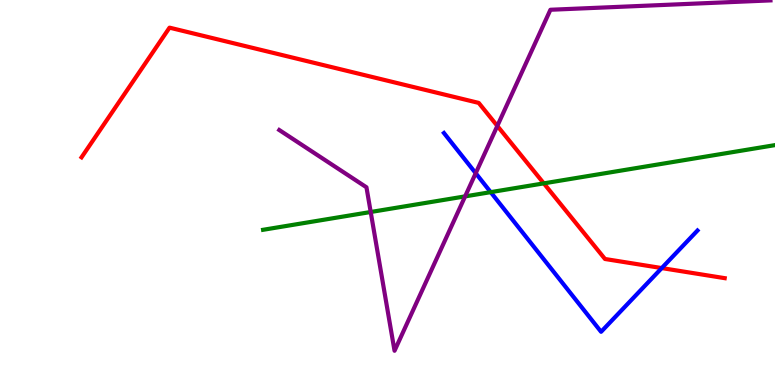[{'lines': ['blue', 'red'], 'intersections': [{'x': 8.54, 'y': 3.04}]}, {'lines': ['green', 'red'], 'intersections': [{'x': 7.02, 'y': 5.24}]}, {'lines': ['purple', 'red'], 'intersections': [{'x': 6.42, 'y': 6.73}]}, {'lines': ['blue', 'green'], 'intersections': [{'x': 6.33, 'y': 5.01}]}, {'lines': ['blue', 'purple'], 'intersections': [{'x': 6.14, 'y': 5.5}]}, {'lines': ['green', 'purple'], 'intersections': [{'x': 4.78, 'y': 4.49}, {'x': 6.0, 'y': 4.9}]}]